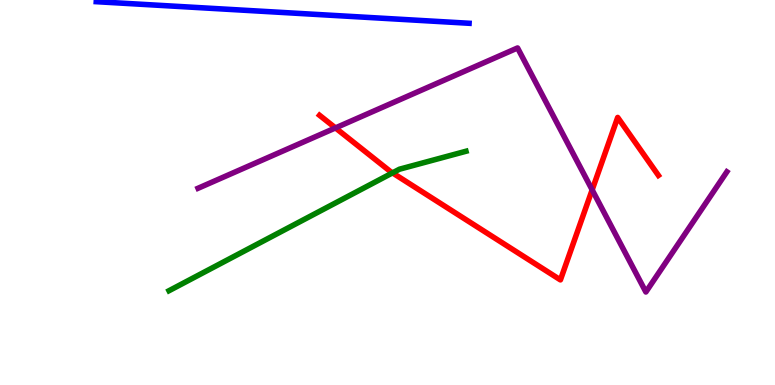[{'lines': ['blue', 'red'], 'intersections': []}, {'lines': ['green', 'red'], 'intersections': [{'x': 5.06, 'y': 5.51}]}, {'lines': ['purple', 'red'], 'intersections': [{'x': 4.33, 'y': 6.68}, {'x': 7.64, 'y': 5.07}]}, {'lines': ['blue', 'green'], 'intersections': []}, {'lines': ['blue', 'purple'], 'intersections': []}, {'lines': ['green', 'purple'], 'intersections': []}]